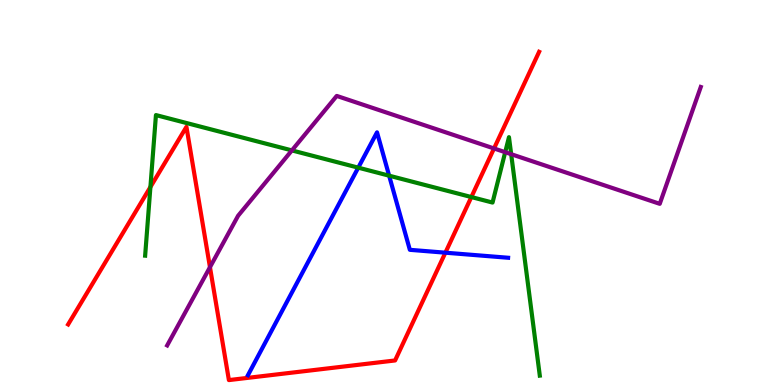[{'lines': ['blue', 'red'], 'intersections': [{'x': 5.75, 'y': 3.44}]}, {'lines': ['green', 'red'], 'intersections': [{'x': 1.94, 'y': 5.14}, {'x': 6.08, 'y': 4.88}]}, {'lines': ['purple', 'red'], 'intersections': [{'x': 2.71, 'y': 3.06}, {'x': 6.37, 'y': 6.14}]}, {'lines': ['blue', 'green'], 'intersections': [{'x': 4.62, 'y': 5.65}, {'x': 5.02, 'y': 5.44}]}, {'lines': ['blue', 'purple'], 'intersections': []}, {'lines': ['green', 'purple'], 'intersections': [{'x': 3.77, 'y': 6.09}, {'x': 6.52, 'y': 6.05}, {'x': 6.6, 'y': 5.99}]}]